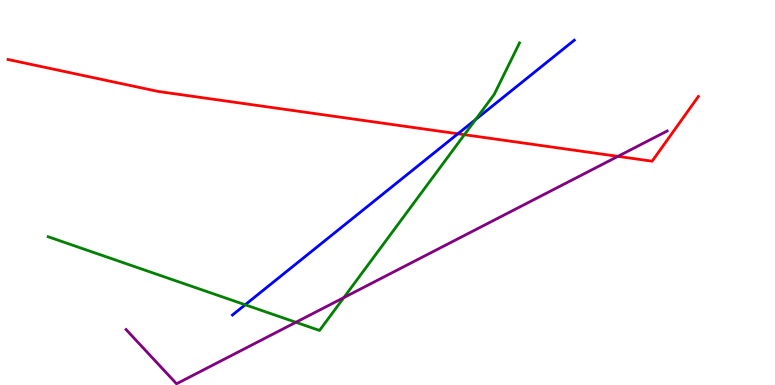[{'lines': ['blue', 'red'], 'intersections': [{'x': 5.91, 'y': 6.53}]}, {'lines': ['green', 'red'], 'intersections': [{'x': 5.99, 'y': 6.5}]}, {'lines': ['purple', 'red'], 'intersections': [{'x': 7.97, 'y': 5.94}]}, {'lines': ['blue', 'green'], 'intersections': [{'x': 3.16, 'y': 2.08}, {'x': 6.14, 'y': 6.9}]}, {'lines': ['blue', 'purple'], 'intersections': []}, {'lines': ['green', 'purple'], 'intersections': [{'x': 3.82, 'y': 1.63}, {'x': 4.44, 'y': 2.27}]}]